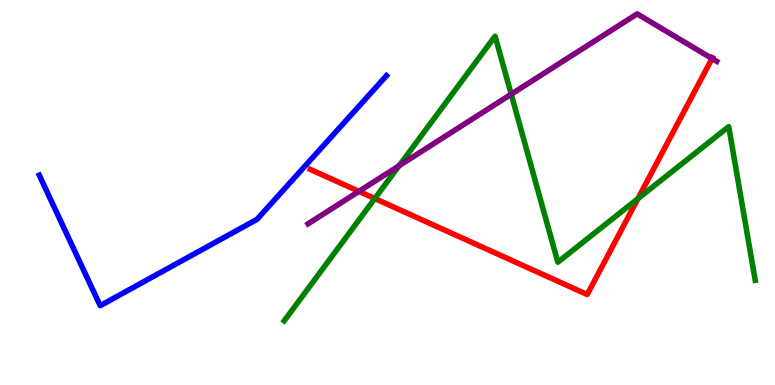[{'lines': ['blue', 'red'], 'intersections': []}, {'lines': ['green', 'red'], 'intersections': [{'x': 4.84, 'y': 4.84}, {'x': 8.23, 'y': 4.84}]}, {'lines': ['purple', 'red'], 'intersections': [{'x': 4.63, 'y': 5.03}, {'x': 9.19, 'y': 8.48}]}, {'lines': ['blue', 'green'], 'intersections': []}, {'lines': ['blue', 'purple'], 'intersections': []}, {'lines': ['green', 'purple'], 'intersections': [{'x': 5.15, 'y': 5.7}, {'x': 6.6, 'y': 7.55}]}]